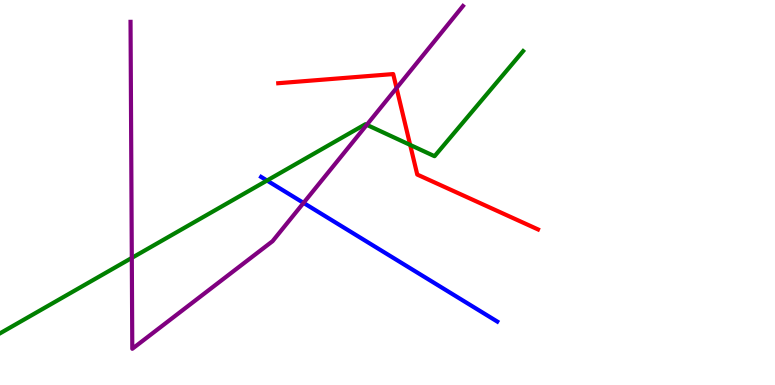[{'lines': ['blue', 'red'], 'intersections': []}, {'lines': ['green', 'red'], 'intersections': [{'x': 5.29, 'y': 6.24}]}, {'lines': ['purple', 'red'], 'intersections': [{'x': 5.12, 'y': 7.71}]}, {'lines': ['blue', 'green'], 'intersections': [{'x': 3.45, 'y': 5.31}]}, {'lines': ['blue', 'purple'], 'intersections': [{'x': 3.92, 'y': 4.73}]}, {'lines': ['green', 'purple'], 'intersections': [{'x': 1.7, 'y': 3.3}, {'x': 4.73, 'y': 6.76}]}]